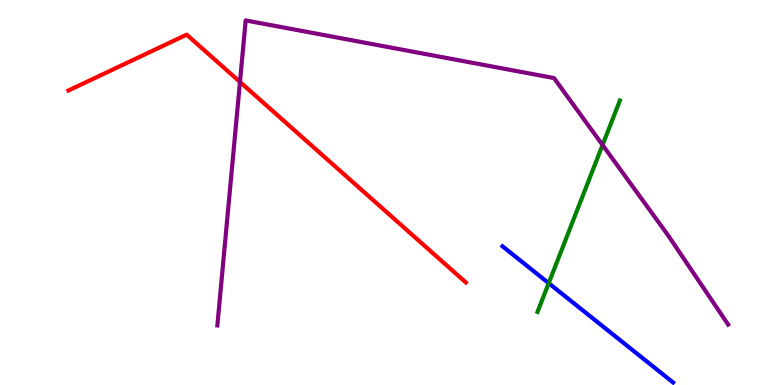[{'lines': ['blue', 'red'], 'intersections': []}, {'lines': ['green', 'red'], 'intersections': []}, {'lines': ['purple', 'red'], 'intersections': [{'x': 3.1, 'y': 7.87}]}, {'lines': ['blue', 'green'], 'intersections': [{'x': 7.08, 'y': 2.64}]}, {'lines': ['blue', 'purple'], 'intersections': []}, {'lines': ['green', 'purple'], 'intersections': [{'x': 7.77, 'y': 6.23}]}]